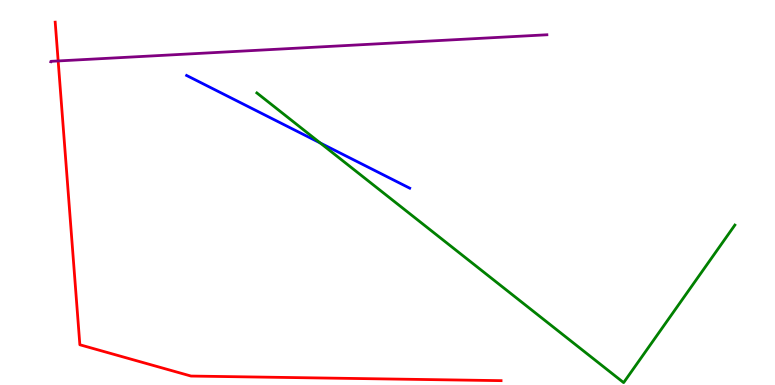[{'lines': ['blue', 'red'], 'intersections': []}, {'lines': ['green', 'red'], 'intersections': []}, {'lines': ['purple', 'red'], 'intersections': [{'x': 0.751, 'y': 8.42}]}, {'lines': ['blue', 'green'], 'intersections': [{'x': 4.13, 'y': 6.29}]}, {'lines': ['blue', 'purple'], 'intersections': []}, {'lines': ['green', 'purple'], 'intersections': []}]